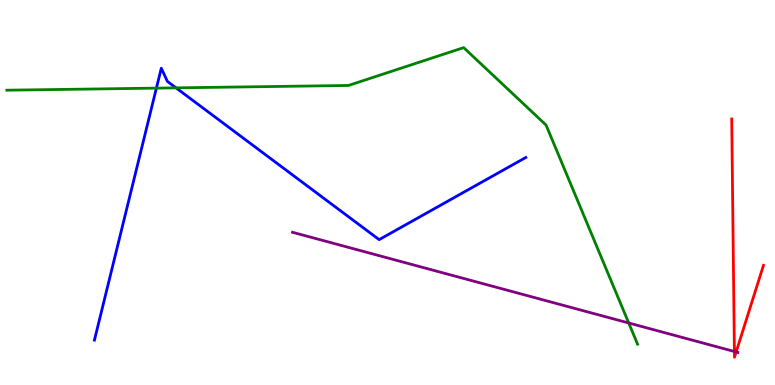[{'lines': ['blue', 'red'], 'intersections': []}, {'lines': ['green', 'red'], 'intersections': []}, {'lines': ['purple', 'red'], 'intersections': [{'x': 9.48, 'y': 0.87}, {'x': 9.5, 'y': 0.858}]}, {'lines': ['blue', 'green'], 'intersections': [{'x': 2.02, 'y': 7.71}, {'x': 2.27, 'y': 7.72}]}, {'lines': ['blue', 'purple'], 'intersections': []}, {'lines': ['green', 'purple'], 'intersections': [{'x': 8.11, 'y': 1.61}]}]